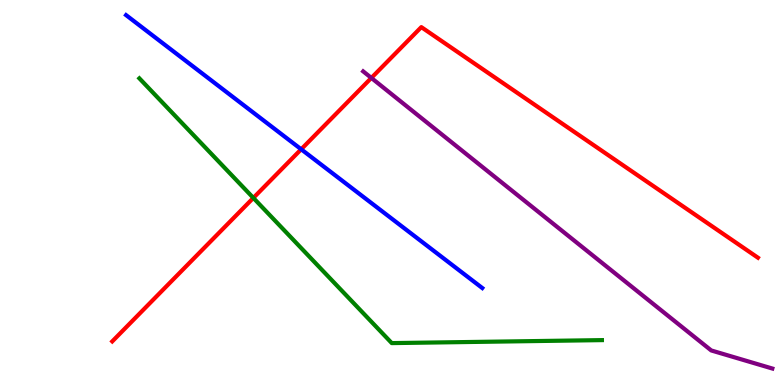[{'lines': ['blue', 'red'], 'intersections': [{'x': 3.89, 'y': 6.12}]}, {'lines': ['green', 'red'], 'intersections': [{'x': 3.27, 'y': 4.86}]}, {'lines': ['purple', 'red'], 'intersections': [{'x': 4.79, 'y': 7.98}]}, {'lines': ['blue', 'green'], 'intersections': []}, {'lines': ['blue', 'purple'], 'intersections': []}, {'lines': ['green', 'purple'], 'intersections': []}]